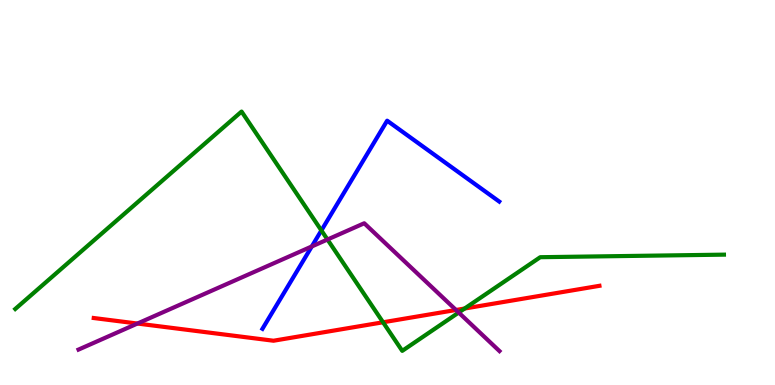[{'lines': ['blue', 'red'], 'intersections': []}, {'lines': ['green', 'red'], 'intersections': [{'x': 4.94, 'y': 1.63}, {'x': 6.0, 'y': 1.99}]}, {'lines': ['purple', 'red'], 'intersections': [{'x': 1.77, 'y': 1.6}, {'x': 5.88, 'y': 1.95}]}, {'lines': ['blue', 'green'], 'intersections': [{'x': 4.15, 'y': 4.01}]}, {'lines': ['blue', 'purple'], 'intersections': [{'x': 4.02, 'y': 3.6}]}, {'lines': ['green', 'purple'], 'intersections': [{'x': 4.23, 'y': 3.78}, {'x': 5.92, 'y': 1.88}]}]